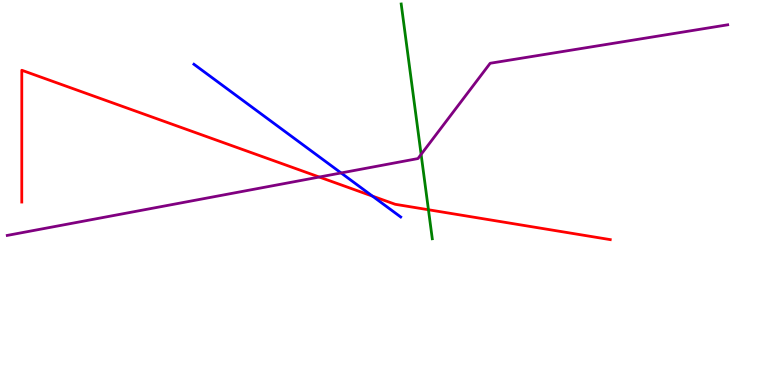[{'lines': ['blue', 'red'], 'intersections': [{'x': 4.81, 'y': 4.91}]}, {'lines': ['green', 'red'], 'intersections': [{'x': 5.53, 'y': 4.55}]}, {'lines': ['purple', 'red'], 'intersections': [{'x': 4.12, 'y': 5.4}]}, {'lines': ['blue', 'green'], 'intersections': []}, {'lines': ['blue', 'purple'], 'intersections': [{'x': 4.4, 'y': 5.51}]}, {'lines': ['green', 'purple'], 'intersections': [{'x': 5.43, 'y': 5.99}]}]